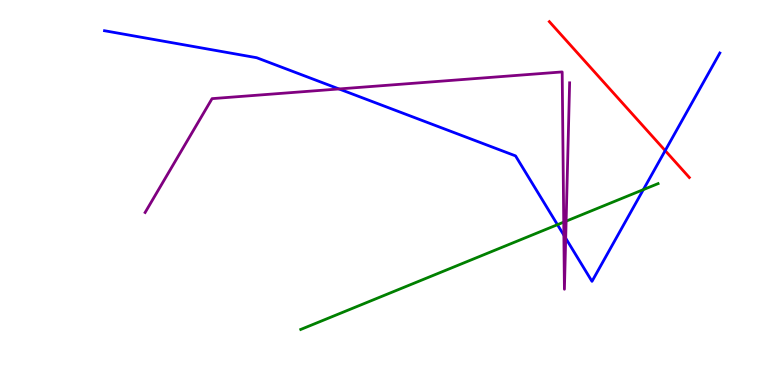[{'lines': ['blue', 'red'], 'intersections': [{'x': 8.58, 'y': 6.09}]}, {'lines': ['green', 'red'], 'intersections': []}, {'lines': ['purple', 'red'], 'intersections': []}, {'lines': ['blue', 'green'], 'intersections': [{'x': 7.19, 'y': 4.16}, {'x': 8.3, 'y': 5.07}]}, {'lines': ['blue', 'purple'], 'intersections': [{'x': 4.37, 'y': 7.69}, {'x': 7.28, 'y': 3.89}, {'x': 7.3, 'y': 3.81}]}, {'lines': ['green', 'purple'], 'intersections': [{'x': 7.27, 'y': 4.23}, {'x': 7.3, 'y': 4.26}]}]